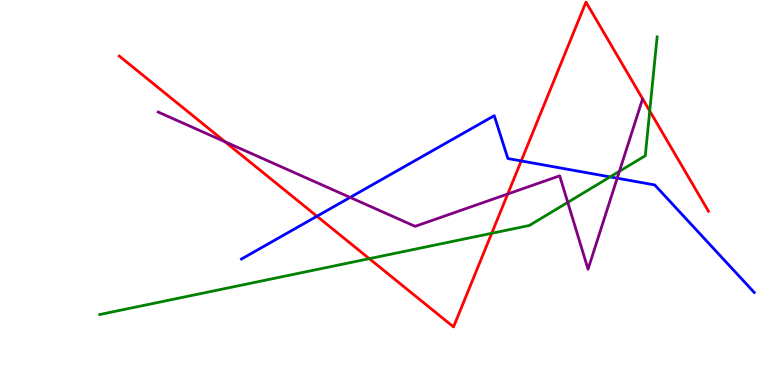[{'lines': ['blue', 'red'], 'intersections': [{'x': 4.09, 'y': 4.38}, {'x': 6.73, 'y': 5.82}]}, {'lines': ['green', 'red'], 'intersections': [{'x': 4.77, 'y': 3.28}, {'x': 6.34, 'y': 3.94}, {'x': 8.38, 'y': 7.12}]}, {'lines': ['purple', 'red'], 'intersections': [{'x': 2.9, 'y': 6.32}, {'x': 6.55, 'y': 4.96}]}, {'lines': ['blue', 'green'], 'intersections': [{'x': 7.87, 'y': 5.41}]}, {'lines': ['blue', 'purple'], 'intersections': [{'x': 4.52, 'y': 4.87}, {'x': 7.96, 'y': 5.37}]}, {'lines': ['green', 'purple'], 'intersections': [{'x': 7.33, 'y': 4.74}, {'x': 7.99, 'y': 5.55}]}]